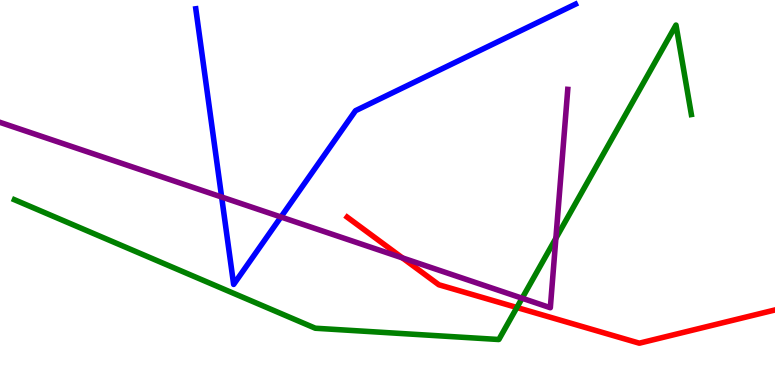[{'lines': ['blue', 'red'], 'intersections': []}, {'lines': ['green', 'red'], 'intersections': [{'x': 6.67, 'y': 2.01}]}, {'lines': ['purple', 'red'], 'intersections': [{'x': 5.19, 'y': 3.3}]}, {'lines': ['blue', 'green'], 'intersections': []}, {'lines': ['blue', 'purple'], 'intersections': [{'x': 2.86, 'y': 4.88}, {'x': 3.63, 'y': 4.36}]}, {'lines': ['green', 'purple'], 'intersections': [{'x': 6.74, 'y': 2.25}, {'x': 7.17, 'y': 3.81}]}]